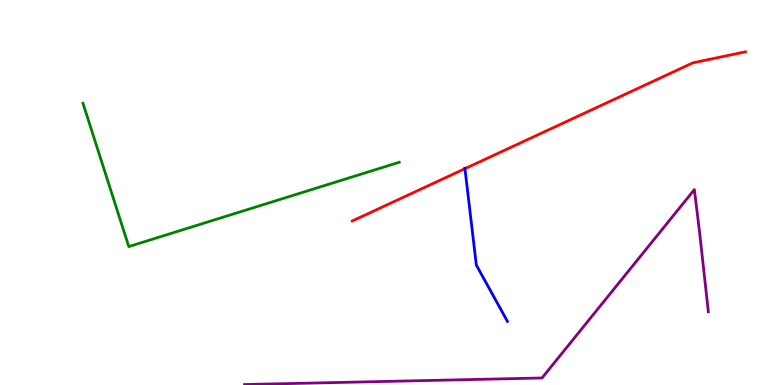[{'lines': ['blue', 'red'], 'intersections': [{'x': 6.0, 'y': 5.62}]}, {'lines': ['green', 'red'], 'intersections': []}, {'lines': ['purple', 'red'], 'intersections': []}, {'lines': ['blue', 'green'], 'intersections': []}, {'lines': ['blue', 'purple'], 'intersections': []}, {'lines': ['green', 'purple'], 'intersections': []}]